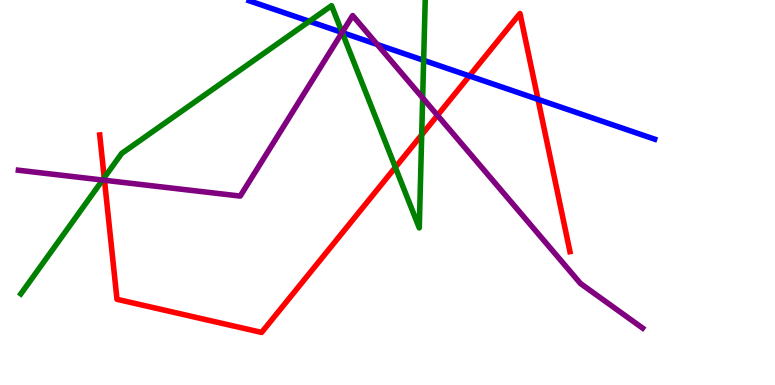[{'lines': ['blue', 'red'], 'intersections': [{'x': 6.06, 'y': 8.03}, {'x': 6.94, 'y': 7.42}]}, {'lines': ['green', 'red'], 'intersections': [{'x': 1.34, 'y': 5.38}, {'x': 5.1, 'y': 5.65}, {'x': 5.44, 'y': 6.5}]}, {'lines': ['purple', 'red'], 'intersections': [{'x': 1.35, 'y': 5.32}, {'x': 5.64, 'y': 7.0}]}, {'lines': ['blue', 'green'], 'intersections': [{'x': 3.99, 'y': 9.45}, {'x': 4.41, 'y': 9.16}, {'x': 5.47, 'y': 8.43}]}, {'lines': ['blue', 'purple'], 'intersections': [{'x': 4.41, 'y': 9.16}, {'x': 4.87, 'y': 8.84}]}, {'lines': ['green', 'purple'], 'intersections': [{'x': 1.32, 'y': 5.32}, {'x': 4.41, 'y': 9.16}, {'x': 5.45, 'y': 7.46}]}]